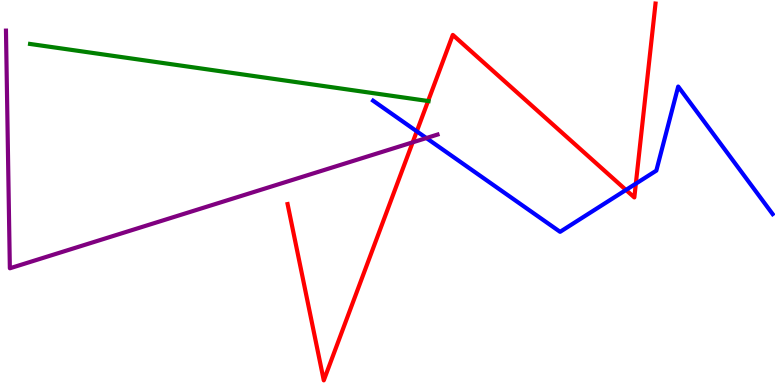[{'lines': ['blue', 'red'], 'intersections': [{'x': 5.38, 'y': 6.59}, {'x': 8.08, 'y': 5.07}, {'x': 8.2, 'y': 5.23}]}, {'lines': ['green', 'red'], 'intersections': [{'x': 5.52, 'y': 7.38}]}, {'lines': ['purple', 'red'], 'intersections': [{'x': 5.32, 'y': 6.3}]}, {'lines': ['blue', 'green'], 'intersections': []}, {'lines': ['blue', 'purple'], 'intersections': [{'x': 5.5, 'y': 6.41}]}, {'lines': ['green', 'purple'], 'intersections': []}]